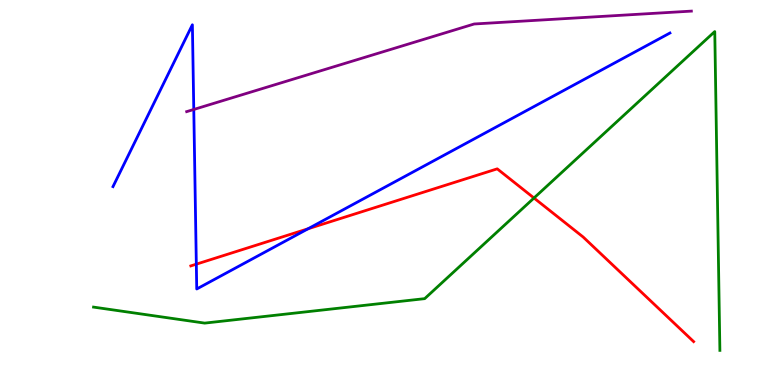[{'lines': ['blue', 'red'], 'intersections': [{'x': 2.53, 'y': 3.14}, {'x': 3.97, 'y': 4.06}]}, {'lines': ['green', 'red'], 'intersections': [{'x': 6.89, 'y': 4.86}]}, {'lines': ['purple', 'red'], 'intersections': []}, {'lines': ['blue', 'green'], 'intersections': []}, {'lines': ['blue', 'purple'], 'intersections': [{'x': 2.5, 'y': 7.16}]}, {'lines': ['green', 'purple'], 'intersections': []}]